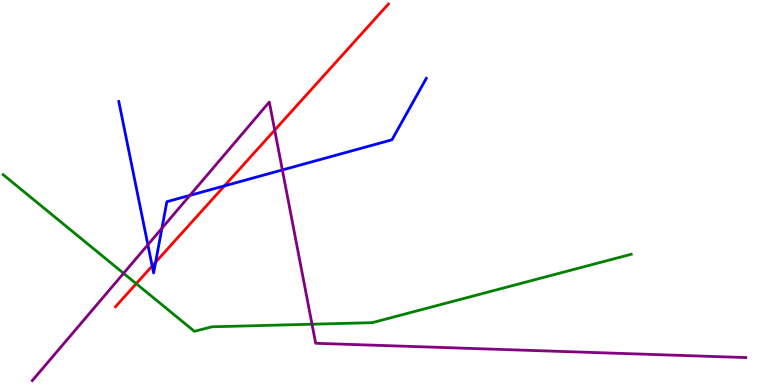[{'lines': ['blue', 'red'], 'intersections': [{'x': 1.96, 'y': 3.09}, {'x': 2.01, 'y': 3.19}, {'x': 2.9, 'y': 5.17}]}, {'lines': ['green', 'red'], 'intersections': [{'x': 1.76, 'y': 2.63}]}, {'lines': ['purple', 'red'], 'intersections': [{'x': 3.54, 'y': 6.62}]}, {'lines': ['blue', 'green'], 'intersections': []}, {'lines': ['blue', 'purple'], 'intersections': [{'x': 1.91, 'y': 3.64}, {'x': 2.09, 'y': 4.07}, {'x': 2.45, 'y': 4.93}, {'x': 3.64, 'y': 5.59}]}, {'lines': ['green', 'purple'], 'intersections': [{'x': 1.59, 'y': 2.9}, {'x': 4.03, 'y': 1.58}]}]